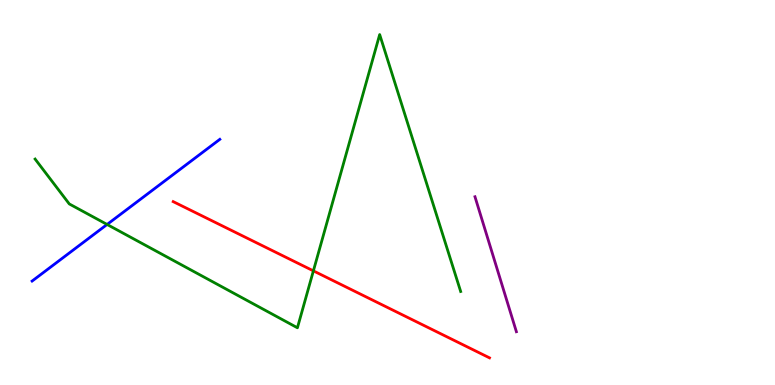[{'lines': ['blue', 'red'], 'intersections': []}, {'lines': ['green', 'red'], 'intersections': [{'x': 4.04, 'y': 2.96}]}, {'lines': ['purple', 'red'], 'intersections': []}, {'lines': ['blue', 'green'], 'intersections': [{'x': 1.38, 'y': 4.17}]}, {'lines': ['blue', 'purple'], 'intersections': []}, {'lines': ['green', 'purple'], 'intersections': []}]